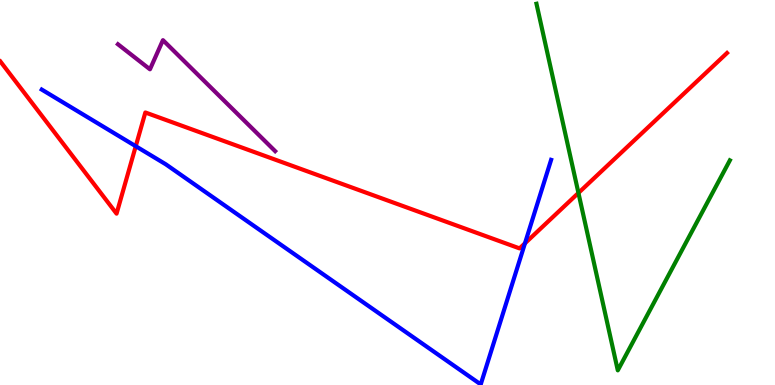[{'lines': ['blue', 'red'], 'intersections': [{'x': 1.75, 'y': 6.2}, {'x': 6.77, 'y': 3.68}]}, {'lines': ['green', 'red'], 'intersections': [{'x': 7.46, 'y': 4.99}]}, {'lines': ['purple', 'red'], 'intersections': []}, {'lines': ['blue', 'green'], 'intersections': []}, {'lines': ['blue', 'purple'], 'intersections': []}, {'lines': ['green', 'purple'], 'intersections': []}]